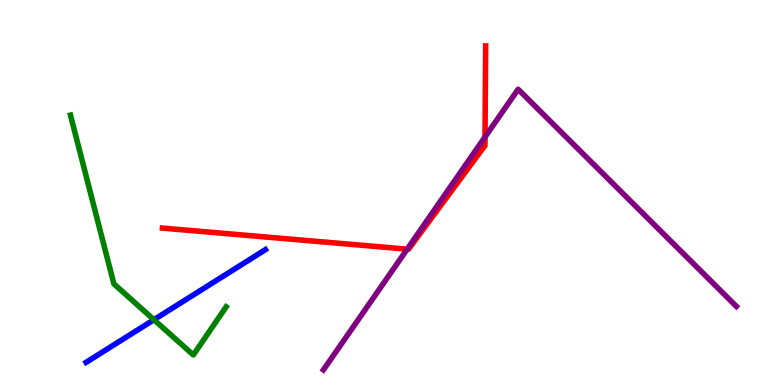[{'lines': ['blue', 'red'], 'intersections': []}, {'lines': ['green', 'red'], 'intersections': []}, {'lines': ['purple', 'red'], 'intersections': [{'x': 5.25, 'y': 3.53}, {'x': 6.26, 'y': 6.44}]}, {'lines': ['blue', 'green'], 'intersections': [{'x': 1.99, 'y': 1.7}]}, {'lines': ['blue', 'purple'], 'intersections': []}, {'lines': ['green', 'purple'], 'intersections': []}]